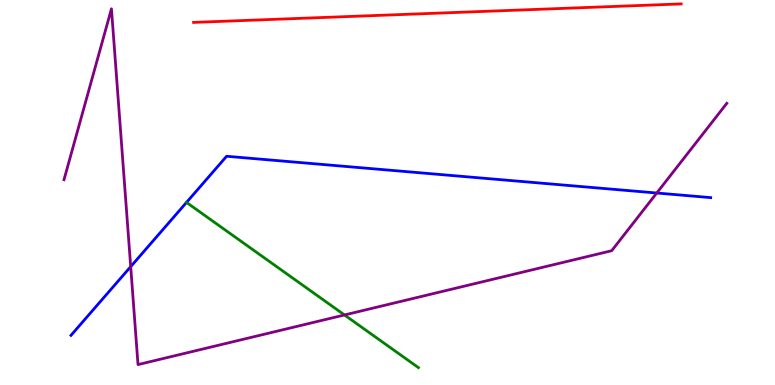[{'lines': ['blue', 'red'], 'intersections': []}, {'lines': ['green', 'red'], 'intersections': []}, {'lines': ['purple', 'red'], 'intersections': []}, {'lines': ['blue', 'green'], 'intersections': [{'x': 2.41, 'y': 4.74}]}, {'lines': ['blue', 'purple'], 'intersections': [{'x': 1.69, 'y': 3.07}, {'x': 8.47, 'y': 4.99}]}, {'lines': ['green', 'purple'], 'intersections': [{'x': 4.44, 'y': 1.82}]}]